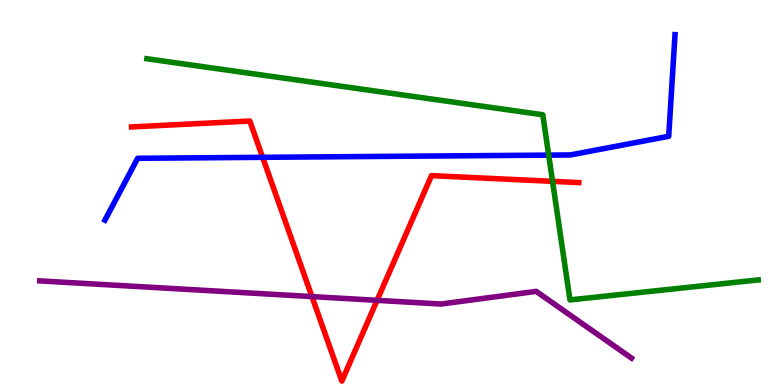[{'lines': ['blue', 'red'], 'intersections': [{'x': 3.39, 'y': 5.91}]}, {'lines': ['green', 'red'], 'intersections': [{'x': 7.13, 'y': 5.29}]}, {'lines': ['purple', 'red'], 'intersections': [{'x': 4.02, 'y': 2.3}, {'x': 4.87, 'y': 2.2}]}, {'lines': ['blue', 'green'], 'intersections': [{'x': 7.08, 'y': 5.97}]}, {'lines': ['blue', 'purple'], 'intersections': []}, {'lines': ['green', 'purple'], 'intersections': []}]